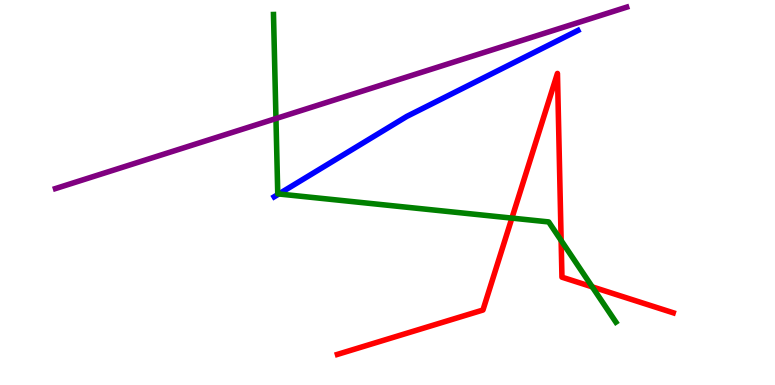[{'lines': ['blue', 'red'], 'intersections': []}, {'lines': ['green', 'red'], 'intersections': [{'x': 6.61, 'y': 4.33}, {'x': 7.24, 'y': 3.75}, {'x': 7.64, 'y': 2.55}]}, {'lines': ['purple', 'red'], 'intersections': []}, {'lines': ['blue', 'green'], 'intersections': [{'x': 3.6, 'y': 4.96}]}, {'lines': ['blue', 'purple'], 'intersections': []}, {'lines': ['green', 'purple'], 'intersections': [{'x': 3.56, 'y': 6.92}]}]